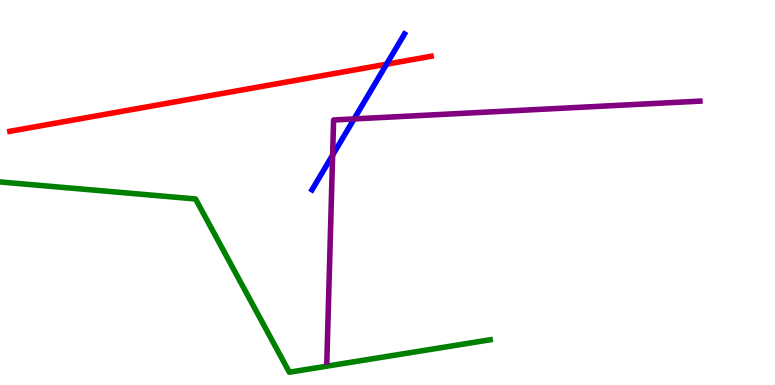[{'lines': ['blue', 'red'], 'intersections': [{'x': 4.99, 'y': 8.33}]}, {'lines': ['green', 'red'], 'intersections': []}, {'lines': ['purple', 'red'], 'intersections': []}, {'lines': ['blue', 'green'], 'intersections': []}, {'lines': ['blue', 'purple'], 'intersections': [{'x': 4.29, 'y': 5.97}, {'x': 4.57, 'y': 6.91}]}, {'lines': ['green', 'purple'], 'intersections': []}]